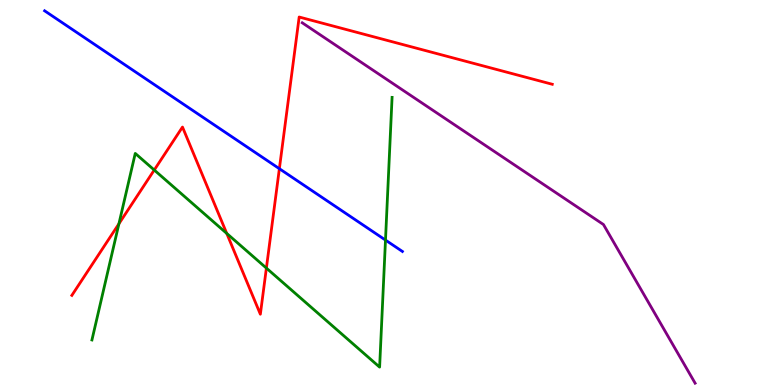[{'lines': ['blue', 'red'], 'intersections': [{'x': 3.6, 'y': 5.62}]}, {'lines': ['green', 'red'], 'intersections': [{'x': 1.53, 'y': 4.19}, {'x': 1.99, 'y': 5.58}, {'x': 2.93, 'y': 3.94}, {'x': 3.44, 'y': 3.04}]}, {'lines': ['purple', 'red'], 'intersections': []}, {'lines': ['blue', 'green'], 'intersections': [{'x': 4.97, 'y': 3.76}]}, {'lines': ['blue', 'purple'], 'intersections': []}, {'lines': ['green', 'purple'], 'intersections': []}]